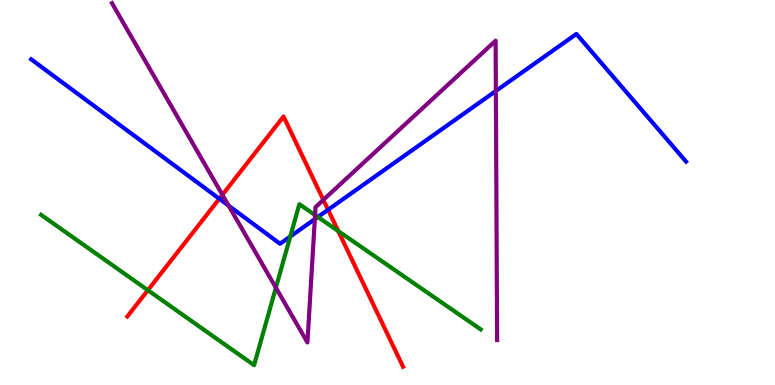[{'lines': ['blue', 'red'], 'intersections': [{'x': 2.83, 'y': 4.84}, {'x': 4.23, 'y': 4.55}]}, {'lines': ['green', 'red'], 'intersections': [{'x': 1.91, 'y': 2.46}, {'x': 4.36, 'y': 4.0}]}, {'lines': ['purple', 'red'], 'intersections': [{'x': 2.87, 'y': 4.94}, {'x': 4.17, 'y': 4.81}]}, {'lines': ['blue', 'green'], 'intersections': [{'x': 3.75, 'y': 3.86}, {'x': 4.1, 'y': 4.36}]}, {'lines': ['blue', 'purple'], 'intersections': [{'x': 2.95, 'y': 4.66}, {'x': 4.06, 'y': 4.31}, {'x': 6.4, 'y': 7.64}]}, {'lines': ['green', 'purple'], 'intersections': [{'x': 3.56, 'y': 2.53}, {'x': 4.07, 'y': 4.41}]}]